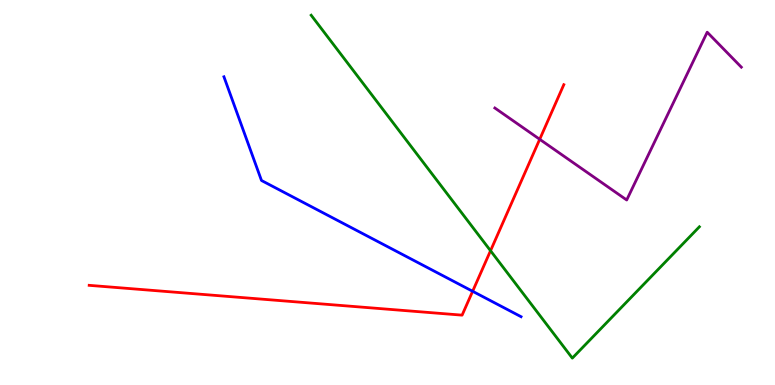[{'lines': ['blue', 'red'], 'intersections': [{'x': 6.1, 'y': 2.43}]}, {'lines': ['green', 'red'], 'intersections': [{'x': 6.33, 'y': 3.49}]}, {'lines': ['purple', 'red'], 'intersections': [{'x': 6.96, 'y': 6.38}]}, {'lines': ['blue', 'green'], 'intersections': []}, {'lines': ['blue', 'purple'], 'intersections': []}, {'lines': ['green', 'purple'], 'intersections': []}]